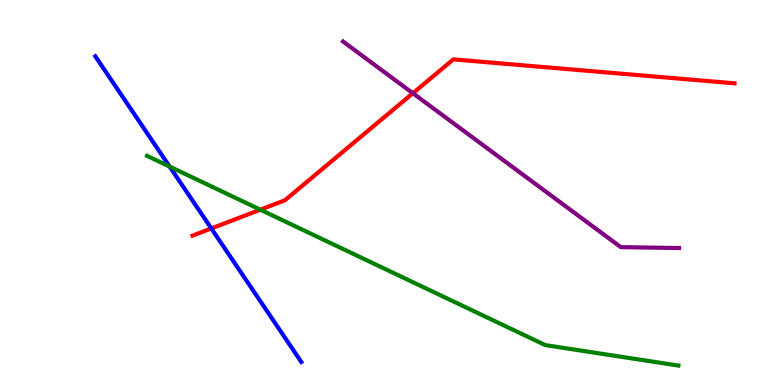[{'lines': ['blue', 'red'], 'intersections': [{'x': 2.73, 'y': 4.07}]}, {'lines': ['green', 'red'], 'intersections': [{'x': 3.36, 'y': 4.55}]}, {'lines': ['purple', 'red'], 'intersections': [{'x': 5.33, 'y': 7.58}]}, {'lines': ['blue', 'green'], 'intersections': [{'x': 2.19, 'y': 5.67}]}, {'lines': ['blue', 'purple'], 'intersections': []}, {'lines': ['green', 'purple'], 'intersections': []}]